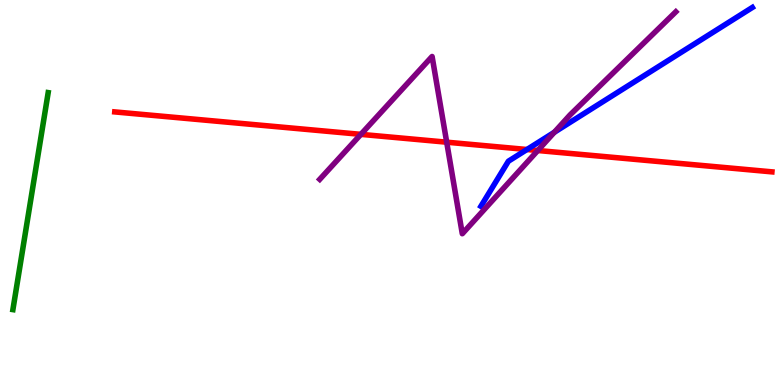[{'lines': ['blue', 'red'], 'intersections': [{'x': 6.8, 'y': 6.12}]}, {'lines': ['green', 'red'], 'intersections': []}, {'lines': ['purple', 'red'], 'intersections': [{'x': 4.66, 'y': 6.51}, {'x': 5.76, 'y': 6.31}, {'x': 6.94, 'y': 6.09}]}, {'lines': ['blue', 'green'], 'intersections': []}, {'lines': ['blue', 'purple'], 'intersections': [{'x': 7.15, 'y': 6.56}]}, {'lines': ['green', 'purple'], 'intersections': []}]